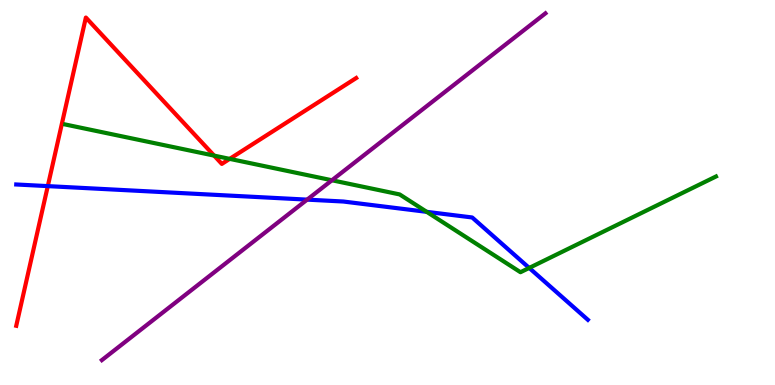[{'lines': ['blue', 'red'], 'intersections': [{'x': 0.617, 'y': 5.17}]}, {'lines': ['green', 'red'], 'intersections': [{'x': 2.76, 'y': 5.96}, {'x': 2.96, 'y': 5.87}]}, {'lines': ['purple', 'red'], 'intersections': []}, {'lines': ['blue', 'green'], 'intersections': [{'x': 5.51, 'y': 4.5}, {'x': 6.83, 'y': 3.04}]}, {'lines': ['blue', 'purple'], 'intersections': [{'x': 3.96, 'y': 4.81}]}, {'lines': ['green', 'purple'], 'intersections': [{'x': 4.28, 'y': 5.32}]}]